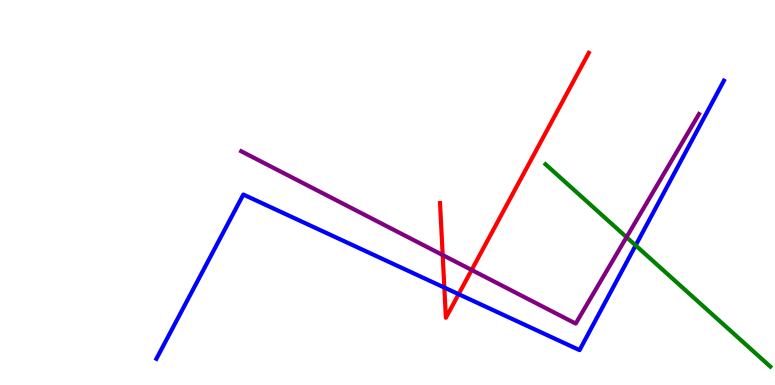[{'lines': ['blue', 'red'], 'intersections': [{'x': 5.73, 'y': 2.53}, {'x': 5.92, 'y': 2.36}]}, {'lines': ['green', 'red'], 'intersections': []}, {'lines': ['purple', 'red'], 'intersections': [{'x': 5.71, 'y': 3.38}, {'x': 6.09, 'y': 2.99}]}, {'lines': ['blue', 'green'], 'intersections': [{'x': 8.2, 'y': 3.63}]}, {'lines': ['blue', 'purple'], 'intersections': []}, {'lines': ['green', 'purple'], 'intersections': [{'x': 8.08, 'y': 3.84}]}]